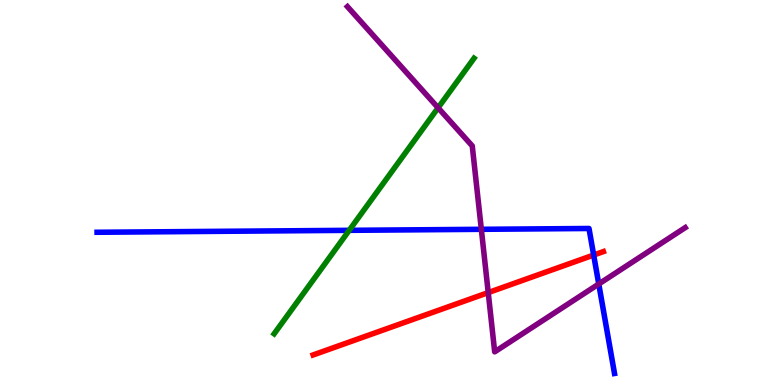[{'lines': ['blue', 'red'], 'intersections': [{'x': 7.66, 'y': 3.38}]}, {'lines': ['green', 'red'], 'intersections': []}, {'lines': ['purple', 'red'], 'intersections': [{'x': 6.3, 'y': 2.4}]}, {'lines': ['blue', 'green'], 'intersections': [{'x': 4.51, 'y': 4.02}]}, {'lines': ['blue', 'purple'], 'intersections': [{'x': 6.21, 'y': 4.04}, {'x': 7.73, 'y': 2.62}]}, {'lines': ['green', 'purple'], 'intersections': [{'x': 5.65, 'y': 7.2}]}]